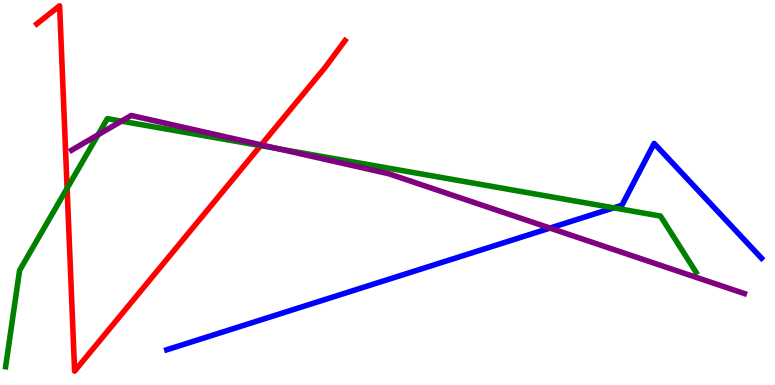[{'lines': ['blue', 'red'], 'intersections': []}, {'lines': ['green', 'red'], 'intersections': [{'x': 0.866, 'y': 5.11}, {'x': 3.36, 'y': 6.22}]}, {'lines': ['purple', 'red'], 'intersections': [{'x': 3.37, 'y': 6.24}]}, {'lines': ['blue', 'green'], 'intersections': [{'x': 7.92, 'y': 4.6}]}, {'lines': ['blue', 'purple'], 'intersections': [{'x': 7.1, 'y': 4.08}]}, {'lines': ['green', 'purple'], 'intersections': [{'x': 1.27, 'y': 6.5}, {'x': 1.57, 'y': 6.85}, {'x': 3.59, 'y': 6.14}]}]